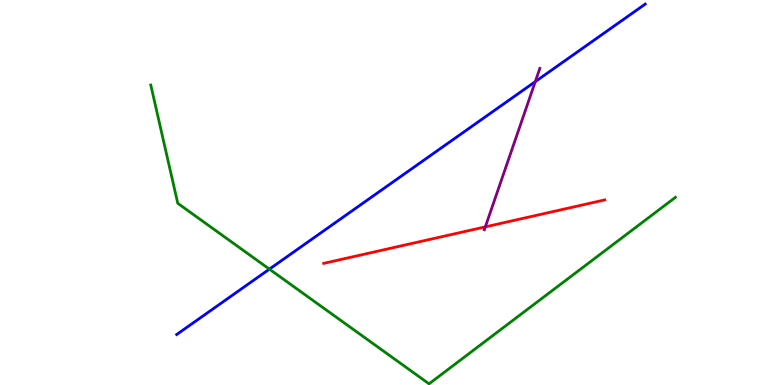[{'lines': ['blue', 'red'], 'intersections': []}, {'lines': ['green', 'red'], 'intersections': []}, {'lines': ['purple', 'red'], 'intersections': [{'x': 6.26, 'y': 4.11}]}, {'lines': ['blue', 'green'], 'intersections': [{'x': 3.48, 'y': 3.01}]}, {'lines': ['blue', 'purple'], 'intersections': [{'x': 6.91, 'y': 7.88}]}, {'lines': ['green', 'purple'], 'intersections': []}]